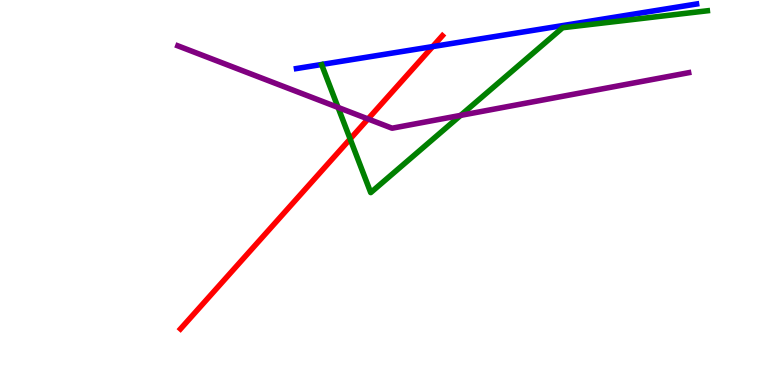[{'lines': ['blue', 'red'], 'intersections': [{'x': 5.58, 'y': 8.79}]}, {'lines': ['green', 'red'], 'intersections': [{'x': 4.52, 'y': 6.39}]}, {'lines': ['purple', 'red'], 'intersections': [{'x': 4.75, 'y': 6.91}]}, {'lines': ['blue', 'green'], 'intersections': []}, {'lines': ['blue', 'purple'], 'intersections': []}, {'lines': ['green', 'purple'], 'intersections': [{'x': 4.36, 'y': 7.21}, {'x': 5.94, 'y': 7.0}]}]